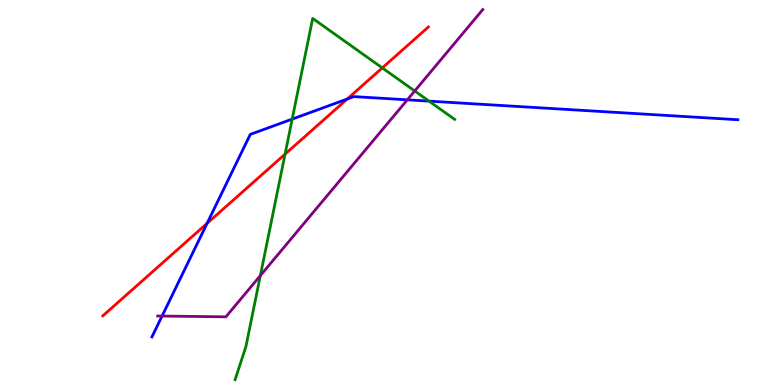[{'lines': ['blue', 'red'], 'intersections': [{'x': 2.67, 'y': 4.2}, {'x': 4.48, 'y': 7.43}]}, {'lines': ['green', 'red'], 'intersections': [{'x': 3.68, 'y': 6.0}, {'x': 4.93, 'y': 8.24}]}, {'lines': ['purple', 'red'], 'intersections': []}, {'lines': ['blue', 'green'], 'intersections': [{'x': 3.77, 'y': 6.91}, {'x': 5.54, 'y': 7.37}]}, {'lines': ['blue', 'purple'], 'intersections': [{'x': 2.09, 'y': 1.79}, {'x': 5.26, 'y': 7.41}]}, {'lines': ['green', 'purple'], 'intersections': [{'x': 3.36, 'y': 2.84}, {'x': 5.35, 'y': 7.64}]}]